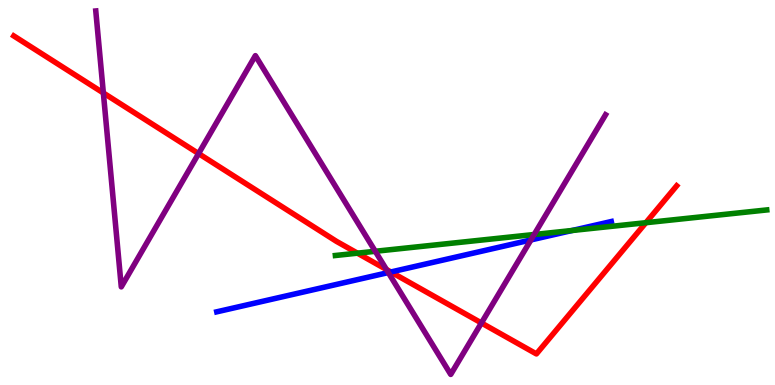[{'lines': ['blue', 'red'], 'intersections': [{'x': 5.04, 'y': 2.94}]}, {'lines': ['green', 'red'], 'intersections': [{'x': 4.61, 'y': 3.42}, {'x': 8.33, 'y': 4.22}]}, {'lines': ['purple', 'red'], 'intersections': [{'x': 1.33, 'y': 7.59}, {'x': 2.56, 'y': 6.01}, {'x': 4.99, 'y': 3.0}, {'x': 6.21, 'y': 1.61}]}, {'lines': ['blue', 'green'], 'intersections': [{'x': 7.38, 'y': 4.01}]}, {'lines': ['blue', 'purple'], 'intersections': [{'x': 5.01, 'y': 2.92}, {'x': 6.85, 'y': 3.77}]}, {'lines': ['green', 'purple'], 'intersections': [{'x': 4.84, 'y': 3.47}, {'x': 6.89, 'y': 3.91}]}]